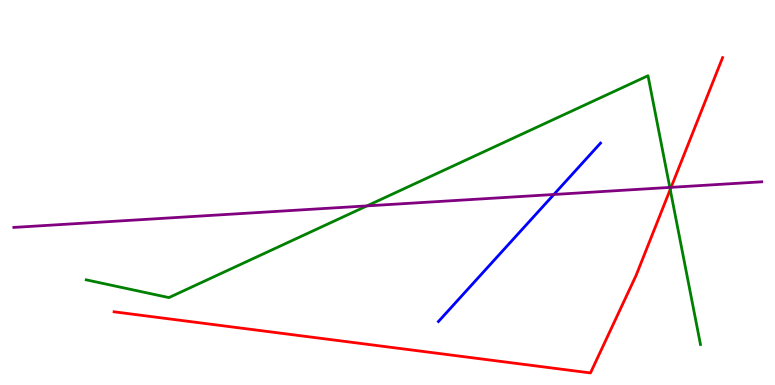[{'lines': ['blue', 'red'], 'intersections': []}, {'lines': ['green', 'red'], 'intersections': [{'x': 8.65, 'y': 5.08}]}, {'lines': ['purple', 'red'], 'intersections': [{'x': 8.66, 'y': 5.13}]}, {'lines': ['blue', 'green'], 'intersections': []}, {'lines': ['blue', 'purple'], 'intersections': [{'x': 7.15, 'y': 4.95}]}, {'lines': ['green', 'purple'], 'intersections': [{'x': 4.74, 'y': 4.65}, {'x': 8.64, 'y': 5.13}]}]